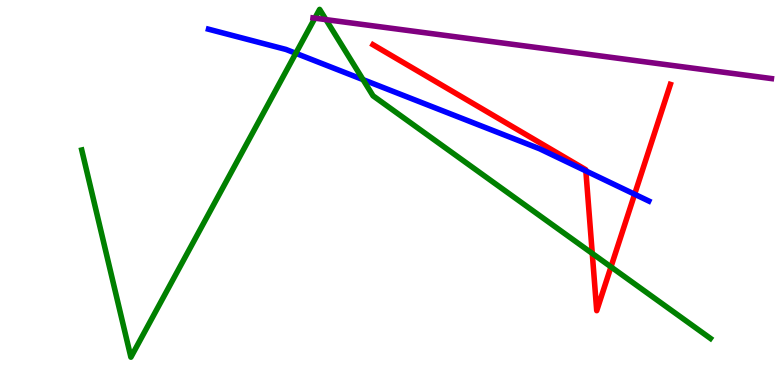[{'lines': ['blue', 'red'], 'intersections': [{'x': 7.56, 'y': 5.56}, {'x': 8.19, 'y': 4.95}]}, {'lines': ['green', 'red'], 'intersections': [{'x': 7.64, 'y': 3.42}, {'x': 7.88, 'y': 3.07}]}, {'lines': ['purple', 'red'], 'intersections': []}, {'lines': ['blue', 'green'], 'intersections': [{'x': 3.82, 'y': 8.62}, {'x': 4.68, 'y': 7.93}]}, {'lines': ['blue', 'purple'], 'intersections': []}, {'lines': ['green', 'purple'], 'intersections': [{'x': 4.06, 'y': 9.53}, {'x': 4.21, 'y': 9.49}]}]